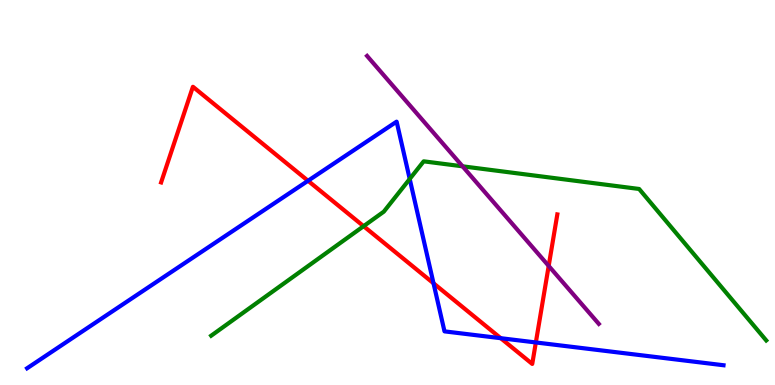[{'lines': ['blue', 'red'], 'intersections': [{'x': 3.97, 'y': 5.3}, {'x': 5.59, 'y': 2.64}, {'x': 6.46, 'y': 1.22}, {'x': 6.91, 'y': 1.1}]}, {'lines': ['green', 'red'], 'intersections': [{'x': 4.69, 'y': 4.13}]}, {'lines': ['purple', 'red'], 'intersections': [{'x': 7.08, 'y': 3.09}]}, {'lines': ['blue', 'green'], 'intersections': [{'x': 5.29, 'y': 5.35}]}, {'lines': ['blue', 'purple'], 'intersections': []}, {'lines': ['green', 'purple'], 'intersections': [{'x': 5.97, 'y': 5.68}]}]